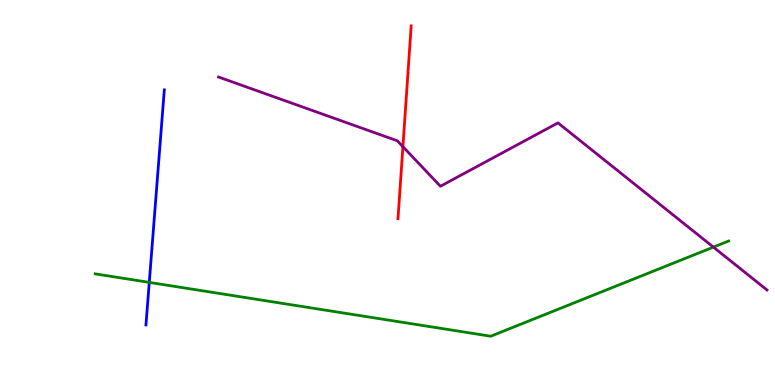[{'lines': ['blue', 'red'], 'intersections': []}, {'lines': ['green', 'red'], 'intersections': []}, {'lines': ['purple', 'red'], 'intersections': [{'x': 5.2, 'y': 6.19}]}, {'lines': ['blue', 'green'], 'intersections': [{'x': 1.93, 'y': 2.67}]}, {'lines': ['blue', 'purple'], 'intersections': []}, {'lines': ['green', 'purple'], 'intersections': [{'x': 9.21, 'y': 3.58}]}]